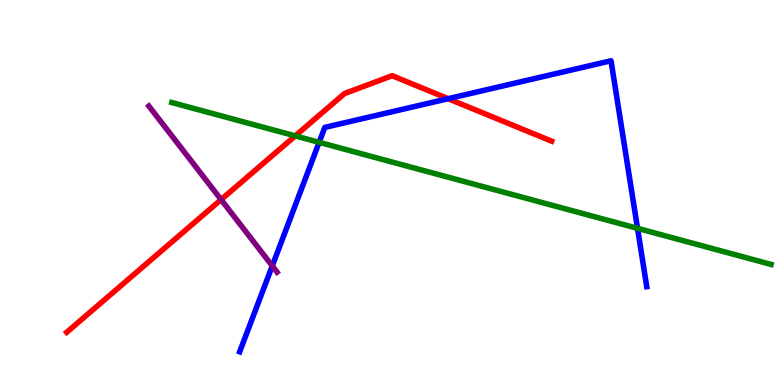[{'lines': ['blue', 'red'], 'intersections': [{'x': 5.78, 'y': 7.44}]}, {'lines': ['green', 'red'], 'intersections': [{'x': 3.81, 'y': 6.47}]}, {'lines': ['purple', 'red'], 'intersections': [{'x': 2.85, 'y': 4.82}]}, {'lines': ['blue', 'green'], 'intersections': [{'x': 4.12, 'y': 6.3}, {'x': 8.23, 'y': 4.07}]}, {'lines': ['blue', 'purple'], 'intersections': [{'x': 3.51, 'y': 3.09}]}, {'lines': ['green', 'purple'], 'intersections': []}]